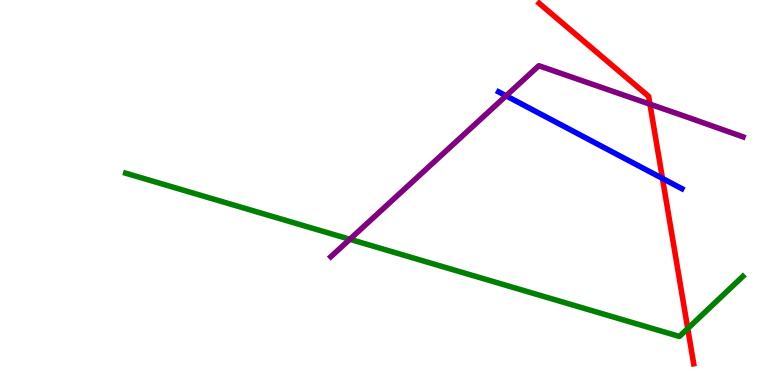[{'lines': ['blue', 'red'], 'intersections': [{'x': 8.55, 'y': 5.37}]}, {'lines': ['green', 'red'], 'intersections': [{'x': 8.87, 'y': 1.47}]}, {'lines': ['purple', 'red'], 'intersections': [{'x': 8.39, 'y': 7.29}]}, {'lines': ['blue', 'green'], 'intersections': []}, {'lines': ['blue', 'purple'], 'intersections': [{'x': 6.53, 'y': 7.51}]}, {'lines': ['green', 'purple'], 'intersections': [{'x': 4.51, 'y': 3.78}]}]